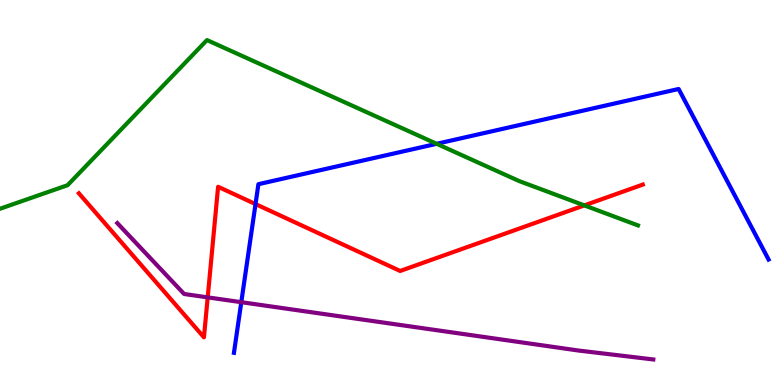[{'lines': ['blue', 'red'], 'intersections': [{'x': 3.3, 'y': 4.7}]}, {'lines': ['green', 'red'], 'intersections': [{'x': 7.54, 'y': 4.67}]}, {'lines': ['purple', 'red'], 'intersections': [{'x': 2.68, 'y': 2.28}]}, {'lines': ['blue', 'green'], 'intersections': [{'x': 5.63, 'y': 6.26}]}, {'lines': ['blue', 'purple'], 'intersections': [{'x': 3.11, 'y': 2.15}]}, {'lines': ['green', 'purple'], 'intersections': []}]